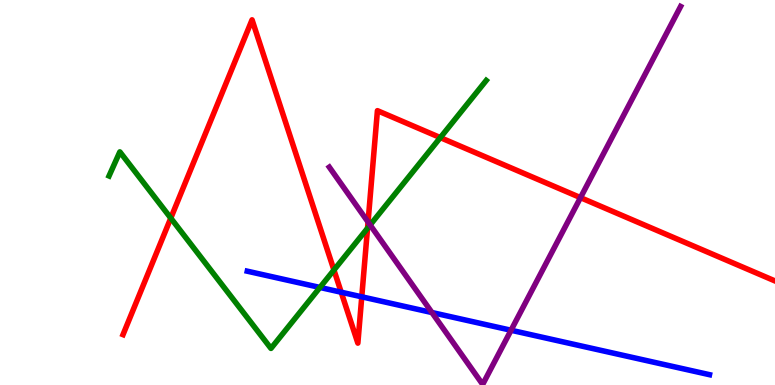[{'lines': ['blue', 'red'], 'intersections': [{'x': 4.4, 'y': 2.41}, {'x': 4.67, 'y': 2.29}]}, {'lines': ['green', 'red'], 'intersections': [{'x': 2.2, 'y': 4.33}, {'x': 4.31, 'y': 2.99}, {'x': 4.74, 'y': 4.07}, {'x': 5.68, 'y': 6.43}]}, {'lines': ['purple', 'red'], 'intersections': [{'x': 4.75, 'y': 4.23}, {'x': 7.49, 'y': 4.87}]}, {'lines': ['blue', 'green'], 'intersections': [{'x': 4.13, 'y': 2.53}]}, {'lines': ['blue', 'purple'], 'intersections': [{'x': 5.57, 'y': 1.88}, {'x': 6.59, 'y': 1.42}]}, {'lines': ['green', 'purple'], 'intersections': [{'x': 4.78, 'y': 4.16}]}]